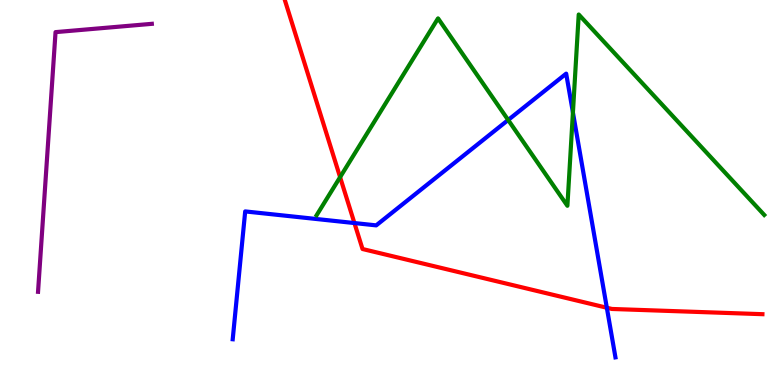[{'lines': ['blue', 'red'], 'intersections': [{'x': 4.57, 'y': 4.21}, {'x': 7.83, 'y': 2.01}]}, {'lines': ['green', 'red'], 'intersections': [{'x': 4.39, 'y': 5.4}]}, {'lines': ['purple', 'red'], 'intersections': []}, {'lines': ['blue', 'green'], 'intersections': [{'x': 6.56, 'y': 6.88}, {'x': 7.39, 'y': 7.08}]}, {'lines': ['blue', 'purple'], 'intersections': []}, {'lines': ['green', 'purple'], 'intersections': []}]